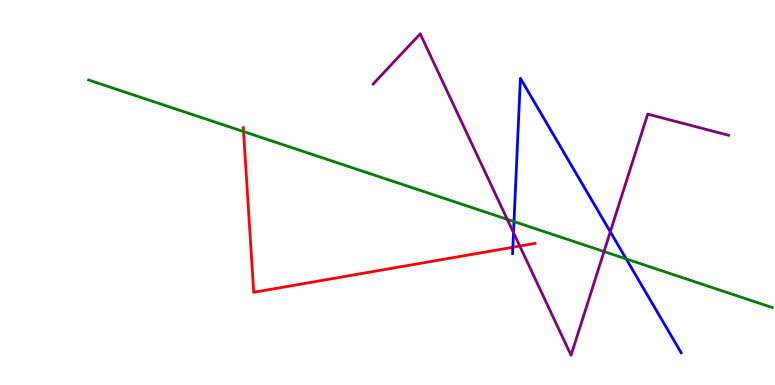[{'lines': ['blue', 'red'], 'intersections': [{'x': 6.62, 'y': 3.58}]}, {'lines': ['green', 'red'], 'intersections': [{'x': 3.14, 'y': 6.58}]}, {'lines': ['purple', 'red'], 'intersections': [{'x': 6.71, 'y': 3.61}]}, {'lines': ['blue', 'green'], 'intersections': [{'x': 6.63, 'y': 4.24}, {'x': 8.08, 'y': 3.27}]}, {'lines': ['blue', 'purple'], 'intersections': [{'x': 6.63, 'y': 3.96}, {'x': 7.87, 'y': 3.98}]}, {'lines': ['green', 'purple'], 'intersections': [{'x': 6.55, 'y': 4.3}, {'x': 7.79, 'y': 3.47}]}]